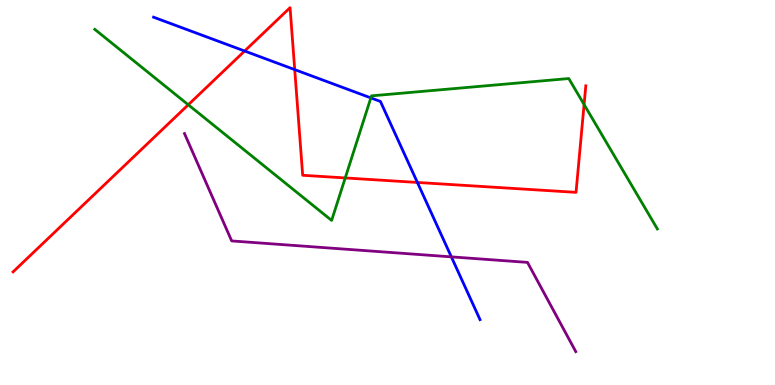[{'lines': ['blue', 'red'], 'intersections': [{'x': 3.16, 'y': 8.67}, {'x': 3.8, 'y': 8.19}, {'x': 5.39, 'y': 5.26}]}, {'lines': ['green', 'red'], 'intersections': [{'x': 2.43, 'y': 7.28}, {'x': 4.45, 'y': 5.38}, {'x': 7.54, 'y': 7.29}]}, {'lines': ['purple', 'red'], 'intersections': []}, {'lines': ['blue', 'green'], 'intersections': [{'x': 4.79, 'y': 7.46}]}, {'lines': ['blue', 'purple'], 'intersections': [{'x': 5.82, 'y': 3.33}]}, {'lines': ['green', 'purple'], 'intersections': []}]